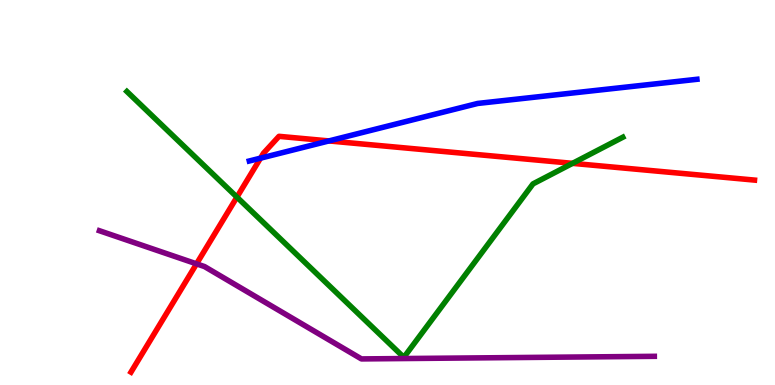[{'lines': ['blue', 'red'], 'intersections': [{'x': 3.36, 'y': 5.89}, {'x': 4.24, 'y': 6.34}]}, {'lines': ['green', 'red'], 'intersections': [{'x': 3.06, 'y': 4.88}, {'x': 7.39, 'y': 5.76}]}, {'lines': ['purple', 'red'], 'intersections': [{'x': 2.54, 'y': 3.15}]}, {'lines': ['blue', 'green'], 'intersections': []}, {'lines': ['blue', 'purple'], 'intersections': []}, {'lines': ['green', 'purple'], 'intersections': []}]